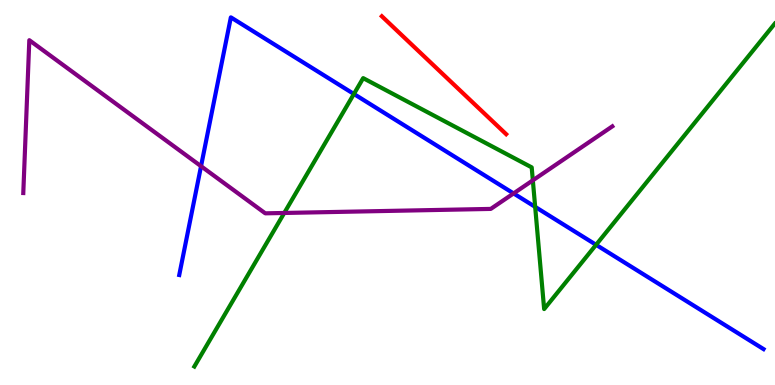[{'lines': ['blue', 'red'], 'intersections': []}, {'lines': ['green', 'red'], 'intersections': []}, {'lines': ['purple', 'red'], 'intersections': []}, {'lines': ['blue', 'green'], 'intersections': [{'x': 4.57, 'y': 7.56}, {'x': 6.91, 'y': 4.63}, {'x': 7.69, 'y': 3.64}]}, {'lines': ['blue', 'purple'], 'intersections': [{'x': 2.59, 'y': 5.68}, {'x': 6.63, 'y': 4.98}]}, {'lines': ['green', 'purple'], 'intersections': [{'x': 3.67, 'y': 4.47}, {'x': 6.88, 'y': 5.32}]}]